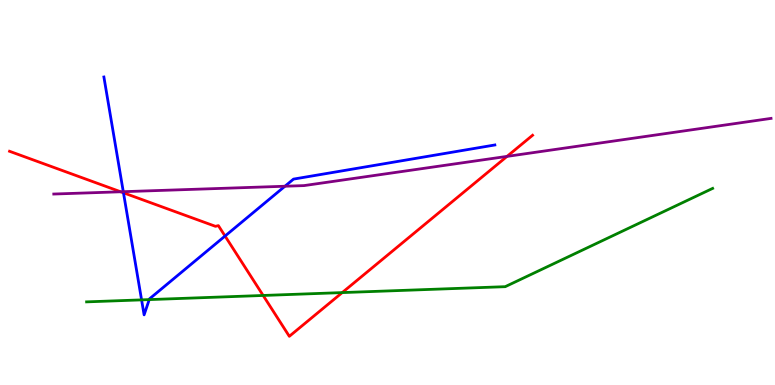[{'lines': ['blue', 'red'], 'intersections': [{'x': 1.59, 'y': 4.99}, {'x': 2.9, 'y': 3.87}]}, {'lines': ['green', 'red'], 'intersections': [{'x': 3.4, 'y': 2.33}, {'x': 4.42, 'y': 2.4}]}, {'lines': ['purple', 'red'], 'intersections': [{'x': 1.56, 'y': 5.02}, {'x': 6.54, 'y': 5.94}]}, {'lines': ['blue', 'green'], 'intersections': [{'x': 1.83, 'y': 2.21}, {'x': 1.93, 'y': 2.22}]}, {'lines': ['blue', 'purple'], 'intersections': [{'x': 1.59, 'y': 5.02}, {'x': 3.68, 'y': 5.16}]}, {'lines': ['green', 'purple'], 'intersections': []}]